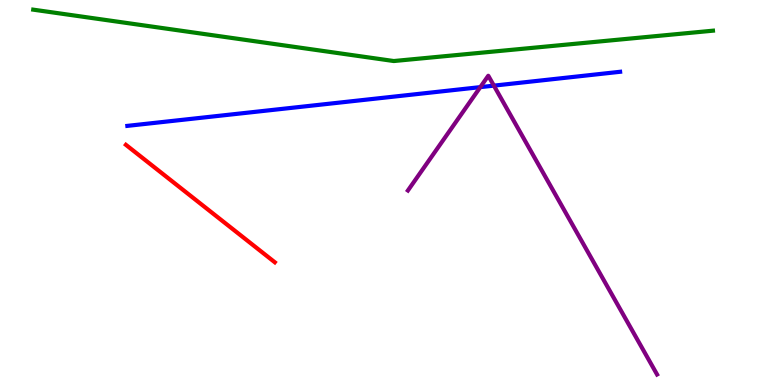[{'lines': ['blue', 'red'], 'intersections': []}, {'lines': ['green', 'red'], 'intersections': []}, {'lines': ['purple', 'red'], 'intersections': []}, {'lines': ['blue', 'green'], 'intersections': []}, {'lines': ['blue', 'purple'], 'intersections': [{'x': 6.2, 'y': 7.74}, {'x': 6.37, 'y': 7.78}]}, {'lines': ['green', 'purple'], 'intersections': []}]